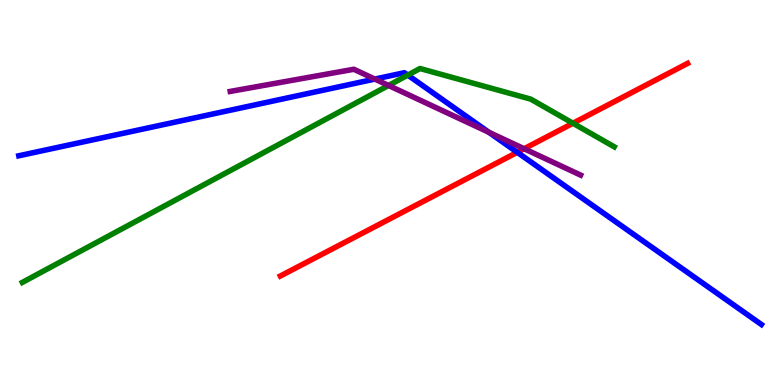[{'lines': ['blue', 'red'], 'intersections': [{'x': 6.67, 'y': 6.04}]}, {'lines': ['green', 'red'], 'intersections': [{'x': 7.39, 'y': 6.8}]}, {'lines': ['purple', 'red'], 'intersections': [{'x': 6.76, 'y': 6.14}]}, {'lines': ['blue', 'green'], 'intersections': [{'x': 5.26, 'y': 8.05}]}, {'lines': ['blue', 'purple'], 'intersections': [{'x': 4.84, 'y': 7.95}, {'x': 6.31, 'y': 6.56}]}, {'lines': ['green', 'purple'], 'intersections': [{'x': 5.01, 'y': 7.78}]}]